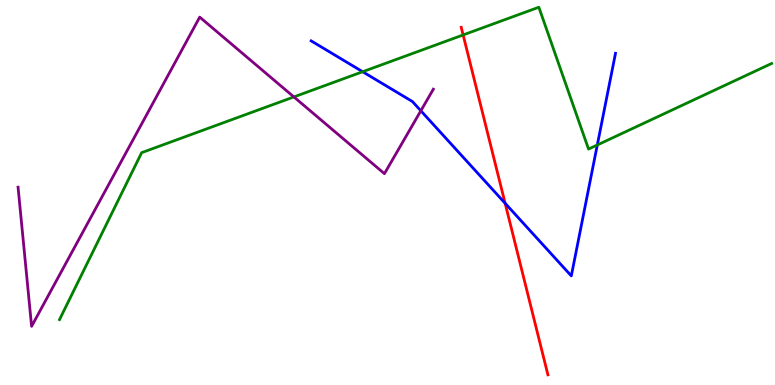[{'lines': ['blue', 'red'], 'intersections': [{'x': 6.52, 'y': 4.72}]}, {'lines': ['green', 'red'], 'intersections': [{'x': 5.98, 'y': 9.09}]}, {'lines': ['purple', 'red'], 'intersections': []}, {'lines': ['blue', 'green'], 'intersections': [{'x': 4.68, 'y': 8.14}, {'x': 7.71, 'y': 6.23}]}, {'lines': ['blue', 'purple'], 'intersections': [{'x': 5.43, 'y': 7.12}]}, {'lines': ['green', 'purple'], 'intersections': [{'x': 3.79, 'y': 7.48}]}]